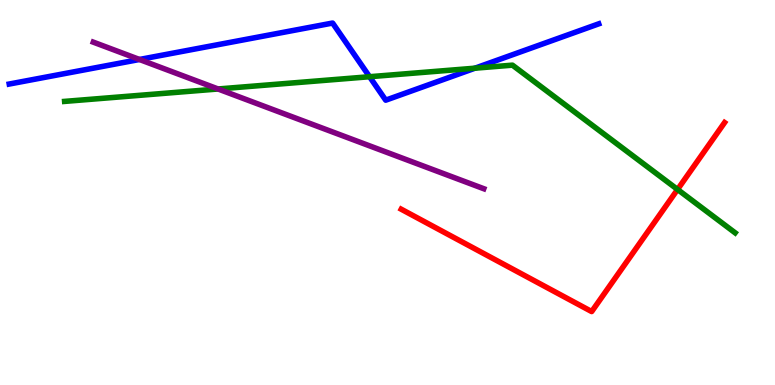[{'lines': ['blue', 'red'], 'intersections': []}, {'lines': ['green', 'red'], 'intersections': [{'x': 8.74, 'y': 5.08}]}, {'lines': ['purple', 'red'], 'intersections': []}, {'lines': ['blue', 'green'], 'intersections': [{'x': 4.77, 'y': 8.01}, {'x': 6.13, 'y': 8.23}]}, {'lines': ['blue', 'purple'], 'intersections': [{'x': 1.8, 'y': 8.46}]}, {'lines': ['green', 'purple'], 'intersections': [{'x': 2.81, 'y': 7.69}]}]